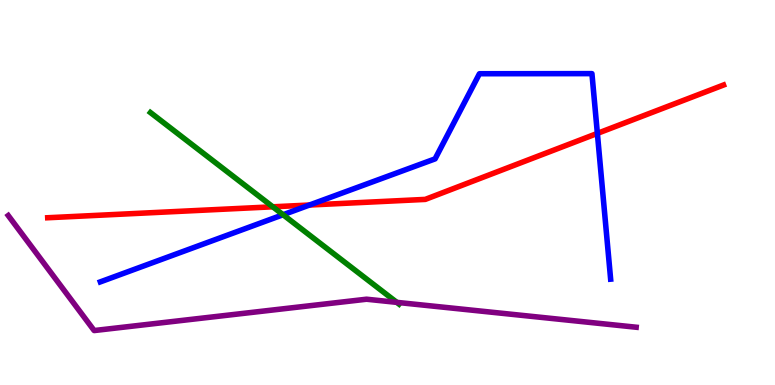[{'lines': ['blue', 'red'], 'intersections': [{'x': 3.99, 'y': 4.67}, {'x': 7.71, 'y': 6.54}]}, {'lines': ['green', 'red'], 'intersections': [{'x': 3.52, 'y': 4.63}]}, {'lines': ['purple', 'red'], 'intersections': []}, {'lines': ['blue', 'green'], 'intersections': [{'x': 3.65, 'y': 4.42}]}, {'lines': ['blue', 'purple'], 'intersections': []}, {'lines': ['green', 'purple'], 'intersections': [{'x': 5.12, 'y': 2.15}]}]